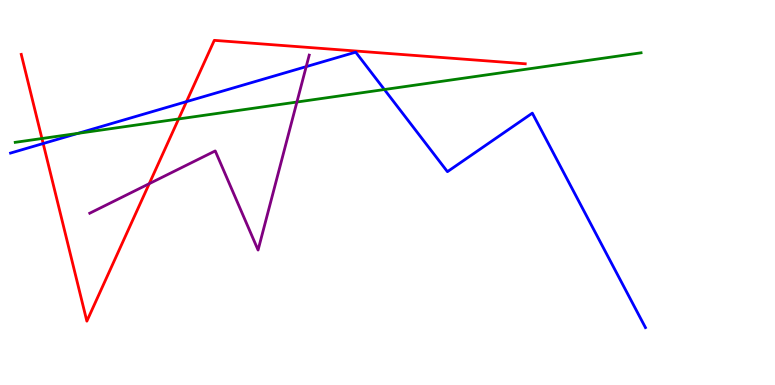[{'lines': ['blue', 'red'], 'intersections': [{'x': 0.557, 'y': 6.27}, {'x': 2.41, 'y': 7.36}]}, {'lines': ['green', 'red'], 'intersections': [{'x': 0.541, 'y': 6.4}, {'x': 2.3, 'y': 6.91}]}, {'lines': ['purple', 'red'], 'intersections': [{'x': 1.93, 'y': 5.23}]}, {'lines': ['blue', 'green'], 'intersections': [{'x': 1.01, 'y': 6.54}, {'x': 4.96, 'y': 7.67}]}, {'lines': ['blue', 'purple'], 'intersections': [{'x': 3.95, 'y': 8.27}]}, {'lines': ['green', 'purple'], 'intersections': [{'x': 3.83, 'y': 7.35}]}]